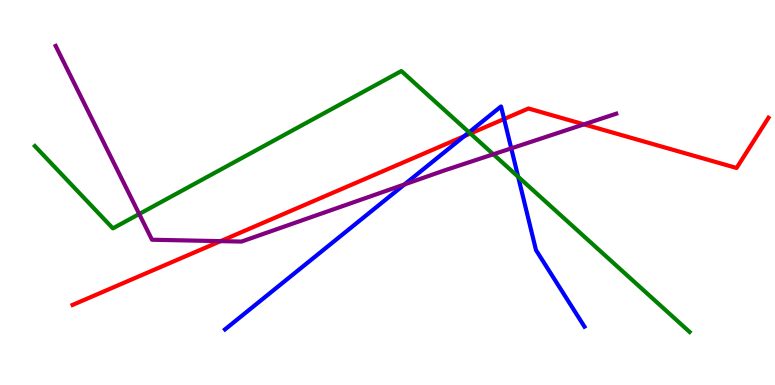[{'lines': ['blue', 'red'], 'intersections': [{'x': 5.99, 'y': 6.46}, {'x': 6.5, 'y': 6.91}]}, {'lines': ['green', 'red'], 'intersections': [{'x': 6.07, 'y': 6.53}]}, {'lines': ['purple', 'red'], 'intersections': [{'x': 2.85, 'y': 3.74}, {'x': 7.54, 'y': 6.77}]}, {'lines': ['blue', 'green'], 'intersections': [{'x': 6.05, 'y': 6.56}, {'x': 6.69, 'y': 5.41}]}, {'lines': ['blue', 'purple'], 'intersections': [{'x': 5.22, 'y': 5.21}, {'x': 6.6, 'y': 6.15}]}, {'lines': ['green', 'purple'], 'intersections': [{'x': 1.8, 'y': 4.44}, {'x': 6.37, 'y': 5.99}]}]